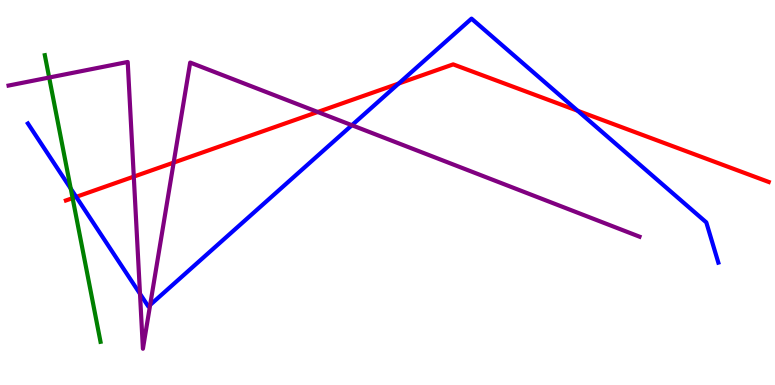[{'lines': ['blue', 'red'], 'intersections': [{'x': 0.983, 'y': 4.89}, {'x': 5.14, 'y': 7.83}, {'x': 7.45, 'y': 7.12}]}, {'lines': ['green', 'red'], 'intersections': [{'x': 0.937, 'y': 4.85}]}, {'lines': ['purple', 'red'], 'intersections': [{'x': 1.73, 'y': 5.41}, {'x': 2.24, 'y': 5.78}, {'x': 4.1, 'y': 7.09}]}, {'lines': ['blue', 'green'], 'intersections': [{'x': 0.913, 'y': 5.1}]}, {'lines': ['blue', 'purple'], 'intersections': [{'x': 1.81, 'y': 2.37}, {'x': 1.94, 'y': 2.08}, {'x': 4.54, 'y': 6.75}]}, {'lines': ['green', 'purple'], 'intersections': [{'x': 0.634, 'y': 7.99}]}]